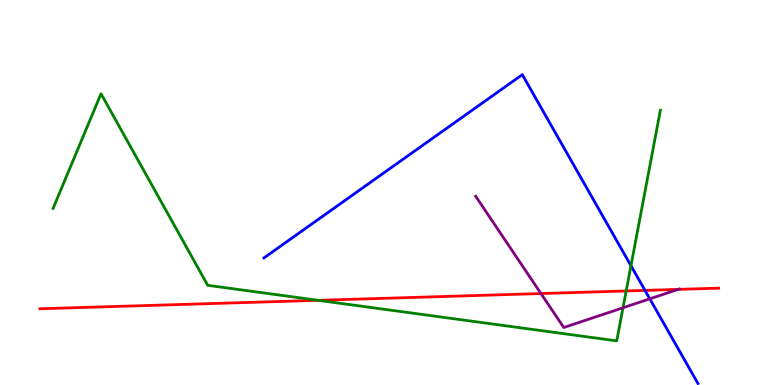[{'lines': ['blue', 'red'], 'intersections': [{'x': 8.32, 'y': 2.46}]}, {'lines': ['green', 'red'], 'intersections': [{'x': 4.1, 'y': 2.2}, {'x': 8.08, 'y': 2.44}]}, {'lines': ['purple', 'red'], 'intersections': [{'x': 6.98, 'y': 2.38}, {'x': 8.75, 'y': 2.48}]}, {'lines': ['blue', 'green'], 'intersections': [{'x': 8.14, 'y': 3.1}]}, {'lines': ['blue', 'purple'], 'intersections': [{'x': 8.38, 'y': 2.24}]}, {'lines': ['green', 'purple'], 'intersections': [{'x': 8.04, 'y': 2.01}]}]